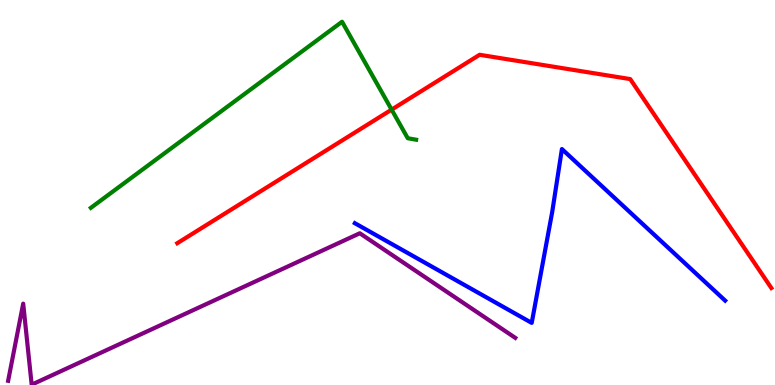[{'lines': ['blue', 'red'], 'intersections': []}, {'lines': ['green', 'red'], 'intersections': [{'x': 5.05, 'y': 7.15}]}, {'lines': ['purple', 'red'], 'intersections': []}, {'lines': ['blue', 'green'], 'intersections': []}, {'lines': ['blue', 'purple'], 'intersections': []}, {'lines': ['green', 'purple'], 'intersections': []}]